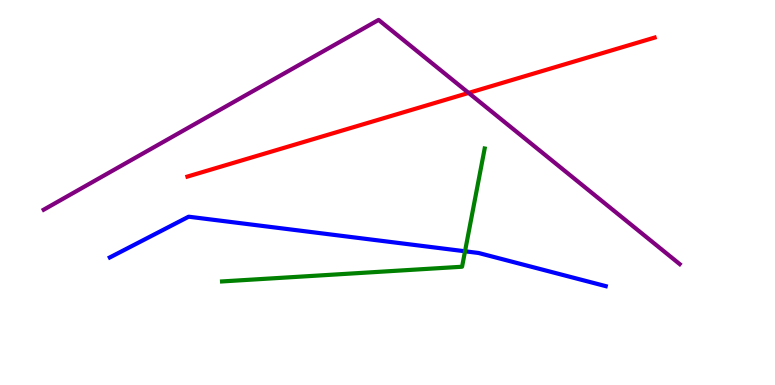[{'lines': ['blue', 'red'], 'intersections': []}, {'lines': ['green', 'red'], 'intersections': []}, {'lines': ['purple', 'red'], 'intersections': [{'x': 6.05, 'y': 7.59}]}, {'lines': ['blue', 'green'], 'intersections': [{'x': 6.0, 'y': 3.47}]}, {'lines': ['blue', 'purple'], 'intersections': []}, {'lines': ['green', 'purple'], 'intersections': []}]